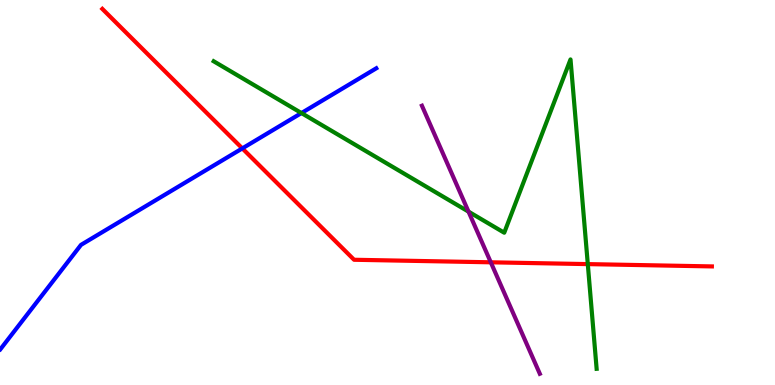[{'lines': ['blue', 'red'], 'intersections': [{'x': 3.13, 'y': 6.15}]}, {'lines': ['green', 'red'], 'intersections': [{'x': 7.58, 'y': 3.14}]}, {'lines': ['purple', 'red'], 'intersections': [{'x': 6.33, 'y': 3.19}]}, {'lines': ['blue', 'green'], 'intersections': [{'x': 3.89, 'y': 7.06}]}, {'lines': ['blue', 'purple'], 'intersections': []}, {'lines': ['green', 'purple'], 'intersections': [{'x': 6.05, 'y': 4.5}]}]